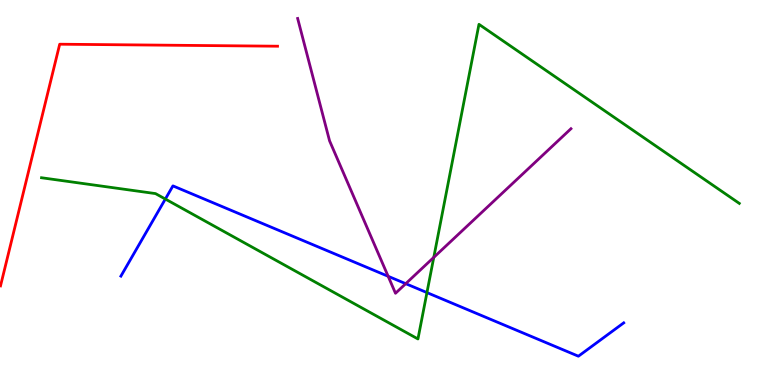[{'lines': ['blue', 'red'], 'intersections': []}, {'lines': ['green', 'red'], 'intersections': []}, {'lines': ['purple', 'red'], 'intersections': []}, {'lines': ['blue', 'green'], 'intersections': [{'x': 2.13, 'y': 4.83}, {'x': 5.51, 'y': 2.4}]}, {'lines': ['blue', 'purple'], 'intersections': [{'x': 5.01, 'y': 2.82}, {'x': 5.24, 'y': 2.63}]}, {'lines': ['green', 'purple'], 'intersections': [{'x': 5.6, 'y': 3.31}]}]